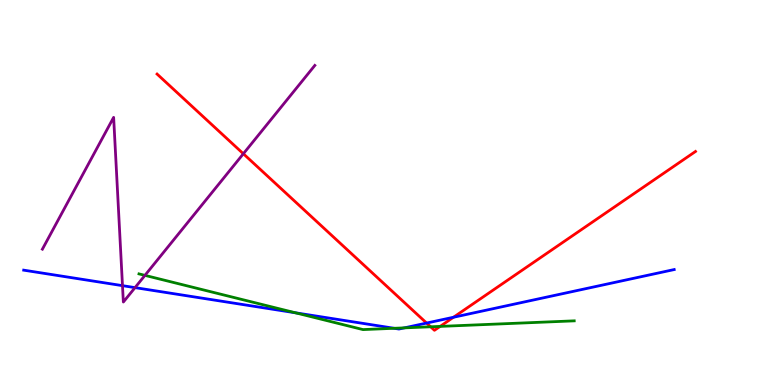[{'lines': ['blue', 'red'], 'intersections': [{'x': 5.5, 'y': 1.61}, {'x': 5.85, 'y': 1.76}]}, {'lines': ['green', 'red'], 'intersections': [{'x': 5.56, 'y': 1.51}, {'x': 5.68, 'y': 1.52}]}, {'lines': ['purple', 'red'], 'intersections': [{'x': 3.14, 'y': 6.01}]}, {'lines': ['blue', 'green'], 'intersections': [{'x': 3.81, 'y': 1.88}, {'x': 5.09, 'y': 1.47}, {'x': 5.22, 'y': 1.48}]}, {'lines': ['blue', 'purple'], 'intersections': [{'x': 1.58, 'y': 2.58}, {'x': 1.74, 'y': 2.53}]}, {'lines': ['green', 'purple'], 'intersections': [{'x': 1.87, 'y': 2.85}]}]